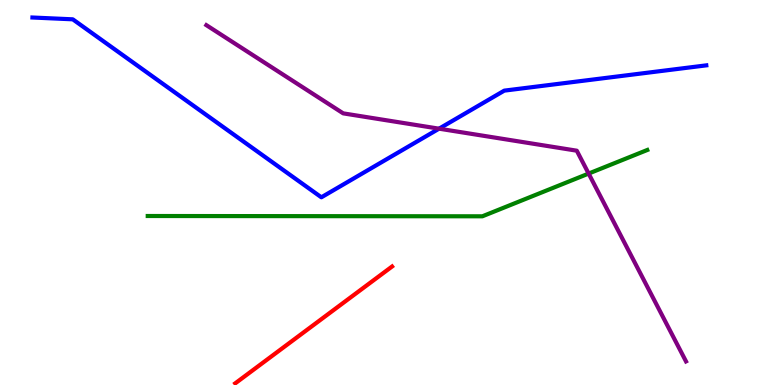[{'lines': ['blue', 'red'], 'intersections': []}, {'lines': ['green', 'red'], 'intersections': []}, {'lines': ['purple', 'red'], 'intersections': []}, {'lines': ['blue', 'green'], 'intersections': []}, {'lines': ['blue', 'purple'], 'intersections': [{'x': 5.67, 'y': 6.66}]}, {'lines': ['green', 'purple'], 'intersections': [{'x': 7.6, 'y': 5.49}]}]